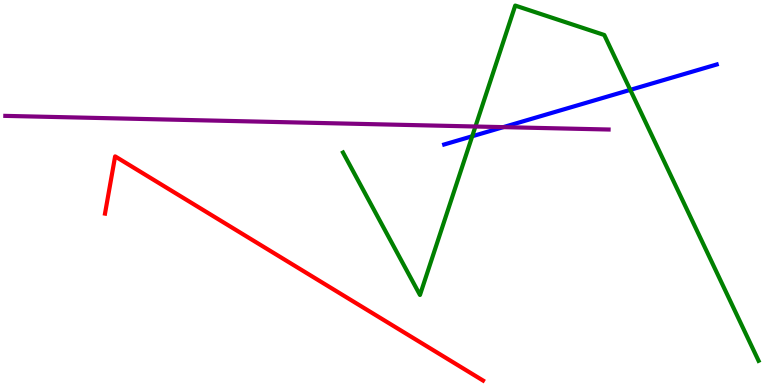[{'lines': ['blue', 'red'], 'intersections': []}, {'lines': ['green', 'red'], 'intersections': []}, {'lines': ['purple', 'red'], 'intersections': []}, {'lines': ['blue', 'green'], 'intersections': [{'x': 6.09, 'y': 6.46}, {'x': 8.13, 'y': 7.67}]}, {'lines': ['blue', 'purple'], 'intersections': [{'x': 6.49, 'y': 6.7}]}, {'lines': ['green', 'purple'], 'intersections': [{'x': 6.13, 'y': 6.71}]}]